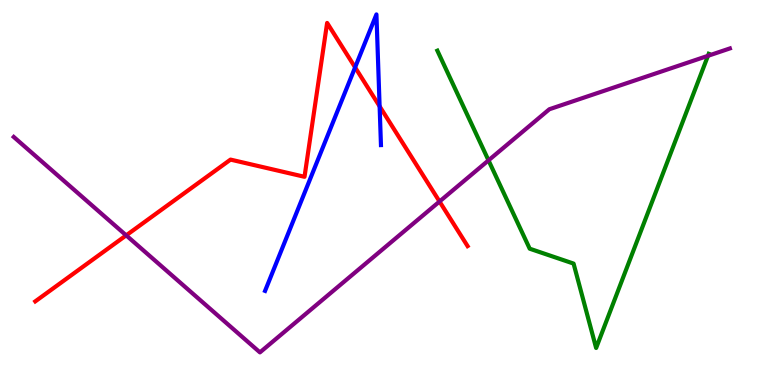[{'lines': ['blue', 'red'], 'intersections': [{'x': 4.58, 'y': 8.25}, {'x': 4.9, 'y': 7.24}]}, {'lines': ['green', 'red'], 'intersections': []}, {'lines': ['purple', 'red'], 'intersections': [{'x': 1.63, 'y': 3.89}, {'x': 5.67, 'y': 4.77}]}, {'lines': ['blue', 'green'], 'intersections': []}, {'lines': ['blue', 'purple'], 'intersections': []}, {'lines': ['green', 'purple'], 'intersections': [{'x': 6.3, 'y': 5.83}, {'x': 9.14, 'y': 8.55}]}]